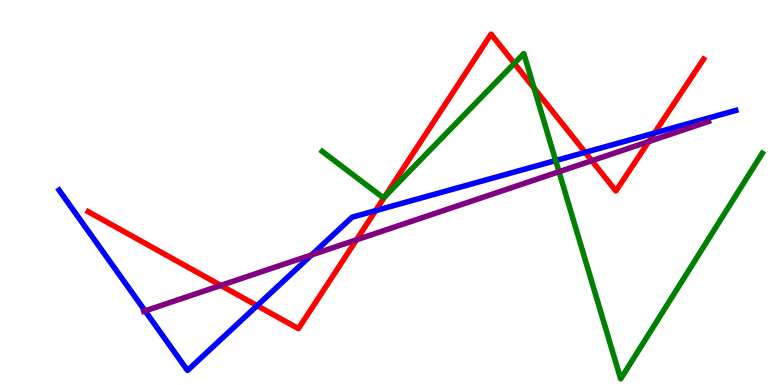[{'lines': ['blue', 'red'], 'intersections': [{'x': 3.32, 'y': 2.06}, {'x': 4.85, 'y': 4.53}, {'x': 7.55, 'y': 6.04}, {'x': 8.44, 'y': 6.54}]}, {'lines': ['green', 'red'], 'intersections': [{'x': 4.96, 'y': 4.89}, {'x': 6.64, 'y': 8.35}, {'x': 6.89, 'y': 7.71}]}, {'lines': ['purple', 'red'], 'intersections': [{'x': 2.85, 'y': 2.59}, {'x': 4.6, 'y': 3.77}, {'x': 7.64, 'y': 5.83}, {'x': 8.37, 'y': 6.32}]}, {'lines': ['blue', 'green'], 'intersections': [{'x': 7.17, 'y': 5.83}]}, {'lines': ['blue', 'purple'], 'intersections': [{'x': 1.87, 'y': 1.93}, {'x': 4.02, 'y': 3.38}]}, {'lines': ['green', 'purple'], 'intersections': [{'x': 7.21, 'y': 5.54}]}]